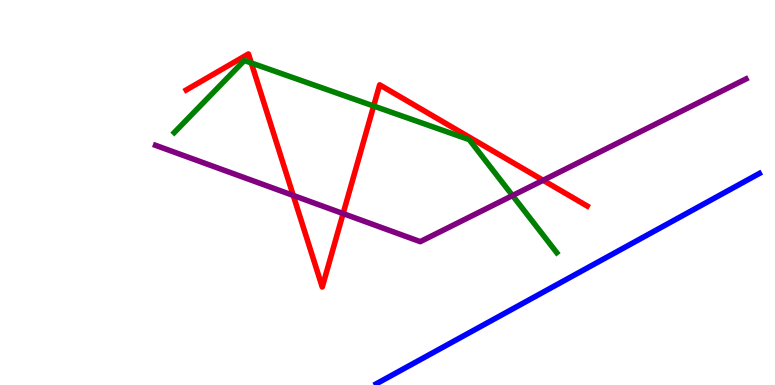[{'lines': ['blue', 'red'], 'intersections': []}, {'lines': ['green', 'red'], 'intersections': [{'x': 3.24, 'y': 8.36}, {'x': 4.82, 'y': 7.25}]}, {'lines': ['purple', 'red'], 'intersections': [{'x': 3.78, 'y': 4.92}, {'x': 4.43, 'y': 4.45}, {'x': 7.01, 'y': 5.32}]}, {'lines': ['blue', 'green'], 'intersections': []}, {'lines': ['blue', 'purple'], 'intersections': []}, {'lines': ['green', 'purple'], 'intersections': [{'x': 6.61, 'y': 4.92}]}]